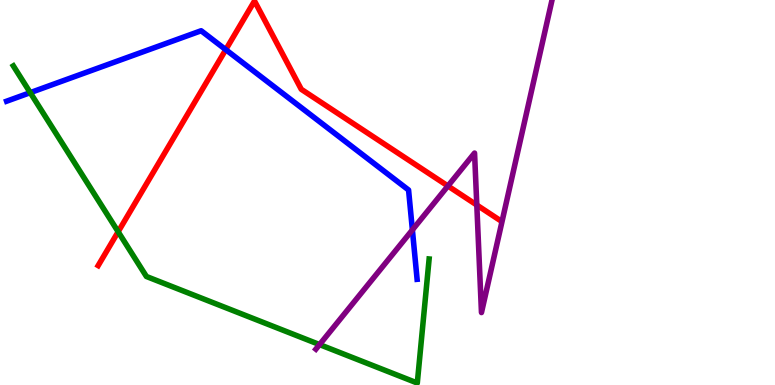[{'lines': ['blue', 'red'], 'intersections': [{'x': 2.91, 'y': 8.71}]}, {'lines': ['green', 'red'], 'intersections': [{'x': 1.52, 'y': 3.98}]}, {'lines': ['purple', 'red'], 'intersections': [{'x': 5.78, 'y': 5.17}, {'x': 6.15, 'y': 4.67}]}, {'lines': ['blue', 'green'], 'intersections': [{'x': 0.39, 'y': 7.59}]}, {'lines': ['blue', 'purple'], 'intersections': [{'x': 5.32, 'y': 4.03}]}, {'lines': ['green', 'purple'], 'intersections': [{'x': 4.12, 'y': 1.05}]}]